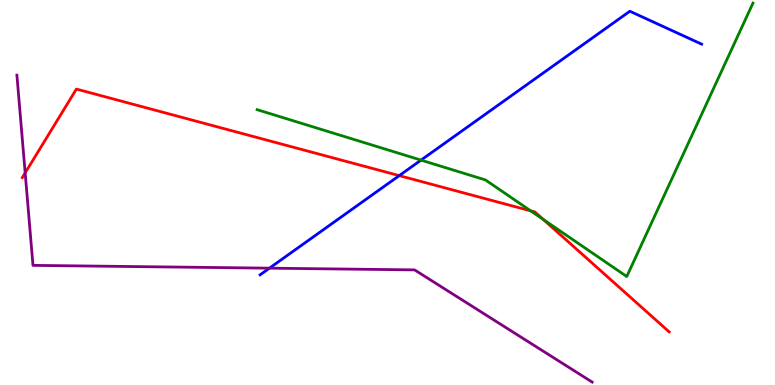[{'lines': ['blue', 'red'], 'intersections': [{'x': 5.15, 'y': 5.44}]}, {'lines': ['green', 'red'], 'intersections': [{'x': 6.85, 'y': 4.52}, {'x': 7.01, 'y': 4.3}]}, {'lines': ['purple', 'red'], 'intersections': [{'x': 0.325, 'y': 5.51}]}, {'lines': ['blue', 'green'], 'intersections': [{'x': 5.43, 'y': 5.84}]}, {'lines': ['blue', 'purple'], 'intersections': [{'x': 3.48, 'y': 3.03}]}, {'lines': ['green', 'purple'], 'intersections': []}]